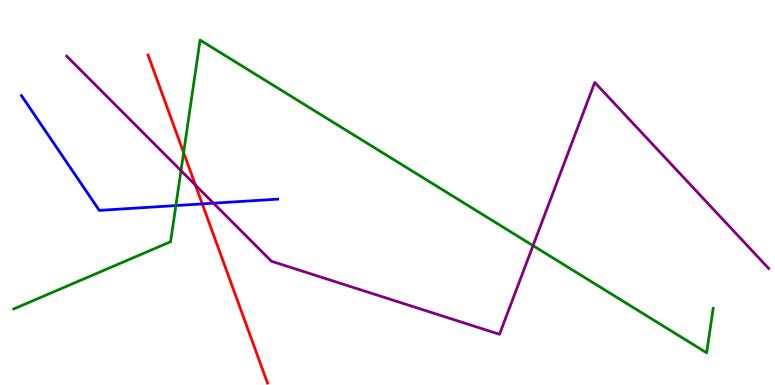[{'lines': ['blue', 'red'], 'intersections': [{'x': 2.61, 'y': 4.7}]}, {'lines': ['green', 'red'], 'intersections': [{'x': 2.37, 'y': 6.04}]}, {'lines': ['purple', 'red'], 'intersections': [{'x': 2.52, 'y': 5.19}]}, {'lines': ['blue', 'green'], 'intersections': [{'x': 2.27, 'y': 4.66}]}, {'lines': ['blue', 'purple'], 'intersections': [{'x': 2.75, 'y': 4.72}]}, {'lines': ['green', 'purple'], 'intersections': [{'x': 2.34, 'y': 5.57}, {'x': 6.88, 'y': 3.62}]}]